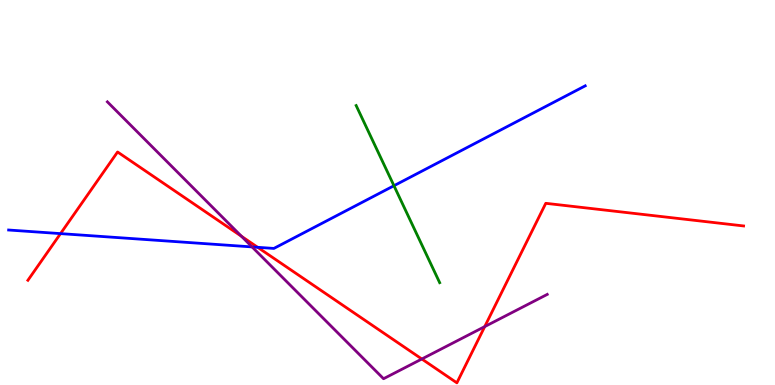[{'lines': ['blue', 'red'], 'intersections': [{'x': 0.781, 'y': 3.93}, {'x': 3.32, 'y': 3.58}]}, {'lines': ['green', 'red'], 'intersections': []}, {'lines': ['purple', 'red'], 'intersections': [{'x': 3.12, 'y': 3.86}, {'x': 5.44, 'y': 0.675}, {'x': 6.25, 'y': 1.52}]}, {'lines': ['blue', 'green'], 'intersections': [{'x': 5.08, 'y': 5.18}]}, {'lines': ['blue', 'purple'], 'intersections': [{'x': 3.25, 'y': 3.59}]}, {'lines': ['green', 'purple'], 'intersections': []}]